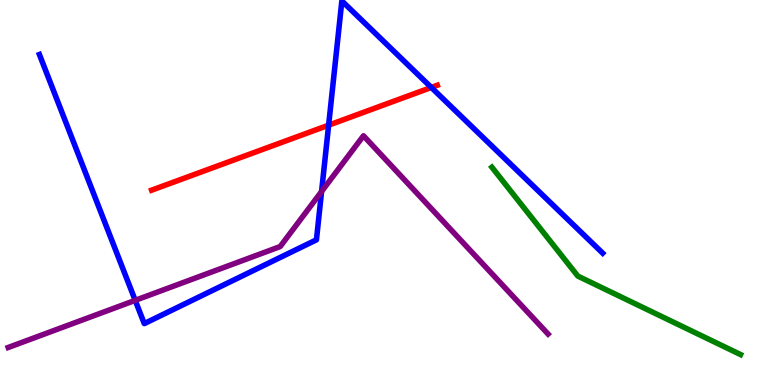[{'lines': ['blue', 'red'], 'intersections': [{'x': 4.24, 'y': 6.75}, {'x': 5.57, 'y': 7.73}]}, {'lines': ['green', 'red'], 'intersections': []}, {'lines': ['purple', 'red'], 'intersections': []}, {'lines': ['blue', 'green'], 'intersections': []}, {'lines': ['blue', 'purple'], 'intersections': [{'x': 1.74, 'y': 2.2}, {'x': 4.15, 'y': 5.03}]}, {'lines': ['green', 'purple'], 'intersections': []}]